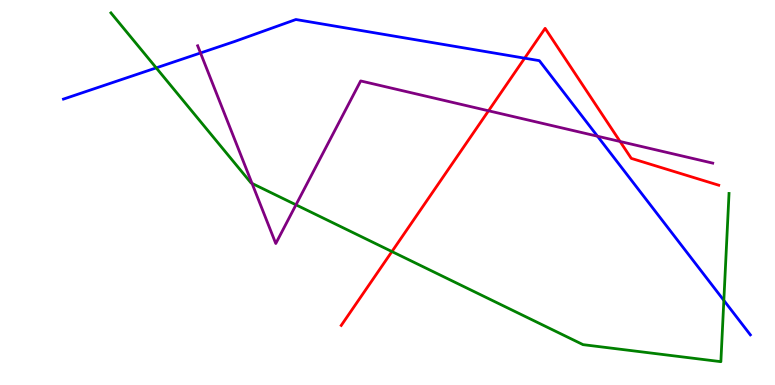[{'lines': ['blue', 'red'], 'intersections': [{'x': 6.77, 'y': 8.49}]}, {'lines': ['green', 'red'], 'intersections': [{'x': 5.06, 'y': 3.47}]}, {'lines': ['purple', 'red'], 'intersections': [{'x': 6.3, 'y': 7.12}, {'x': 8.0, 'y': 6.32}]}, {'lines': ['blue', 'green'], 'intersections': [{'x': 2.02, 'y': 8.24}, {'x': 9.34, 'y': 2.2}]}, {'lines': ['blue', 'purple'], 'intersections': [{'x': 2.59, 'y': 8.62}, {'x': 7.71, 'y': 6.46}]}, {'lines': ['green', 'purple'], 'intersections': [{'x': 3.25, 'y': 5.24}, {'x': 3.82, 'y': 4.68}]}]